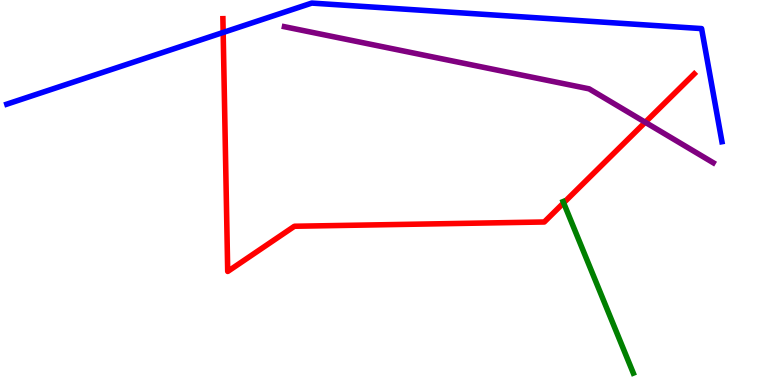[{'lines': ['blue', 'red'], 'intersections': [{'x': 2.88, 'y': 9.16}]}, {'lines': ['green', 'red'], 'intersections': [{'x': 7.27, 'y': 4.73}]}, {'lines': ['purple', 'red'], 'intersections': [{'x': 8.33, 'y': 6.82}]}, {'lines': ['blue', 'green'], 'intersections': []}, {'lines': ['blue', 'purple'], 'intersections': []}, {'lines': ['green', 'purple'], 'intersections': []}]